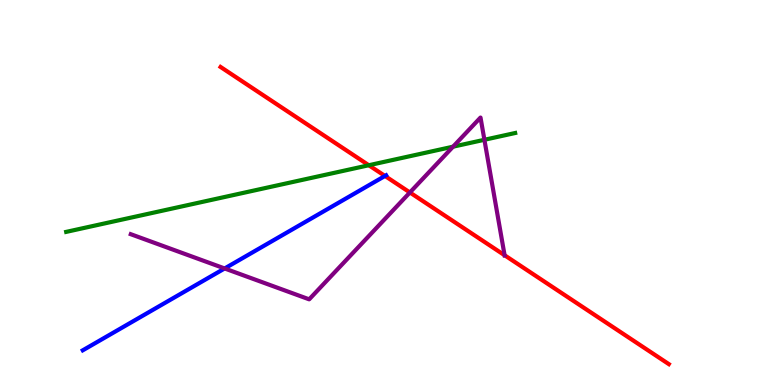[{'lines': ['blue', 'red'], 'intersections': [{'x': 4.97, 'y': 5.43}]}, {'lines': ['green', 'red'], 'intersections': [{'x': 4.76, 'y': 5.71}]}, {'lines': ['purple', 'red'], 'intersections': [{'x': 5.29, 'y': 5.0}, {'x': 6.51, 'y': 3.37}]}, {'lines': ['blue', 'green'], 'intersections': []}, {'lines': ['blue', 'purple'], 'intersections': [{'x': 2.9, 'y': 3.03}]}, {'lines': ['green', 'purple'], 'intersections': [{'x': 5.85, 'y': 6.19}, {'x': 6.25, 'y': 6.37}]}]